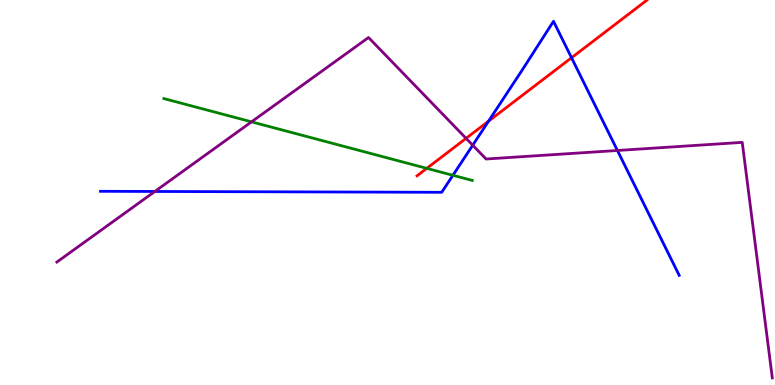[{'lines': ['blue', 'red'], 'intersections': [{'x': 6.3, 'y': 6.85}, {'x': 7.37, 'y': 8.5}]}, {'lines': ['green', 'red'], 'intersections': [{'x': 5.51, 'y': 5.63}]}, {'lines': ['purple', 'red'], 'intersections': [{'x': 6.01, 'y': 6.41}]}, {'lines': ['blue', 'green'], 'intersections': [{'x': 5.84, 'y': 5.45}]}, {'lines': ['blue', 'purple'], 'intersections': [{'x': 2.0, 'y': 5.03}, {'x': 6.1, 'y': 6.23}, {'x': 7.97, 'y': 6.09}]}, {'lines': ['green', 'purple'], 'intersections': [{'x': 3.25, 'y': 6.84}]}]